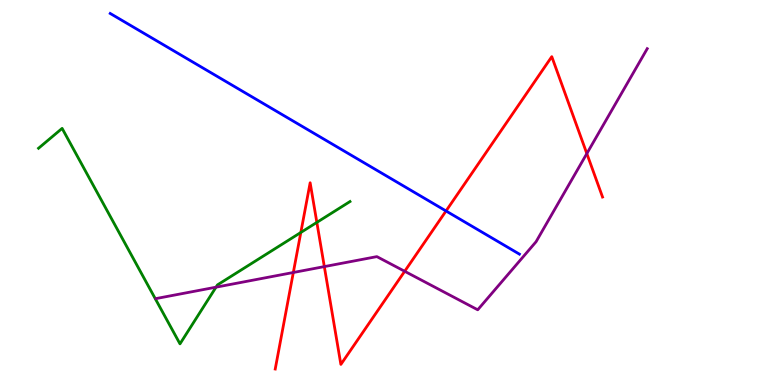[{'lines': ['blue', 'red'], 'intersections': [{'x': 5.76, 'y': 4.52}]}, {'lines': ['green', 'red'], 'intersections': [{'x': 3.88, 'y': 3.96}, {'x': 4.09, 'y': 4.22}]}, {'lines': ['purple', 'red'], 'intersections': [{'x': 3.78, 'y': 2.92}, {'x': 4.18, 'y': 3.08}, {'x': 5.22, 'y': 2.95}, {'x': 7.57, 'y': 6.01}]}, {'lines': ['blue', 'green'], 'intersections': []}, {'lines': ['blue', 'purple'], 'intersections': []}, {'lines': ['green', 'purple'], 'intersections': [{'x': 2.79, 'y': 2.54}]}]